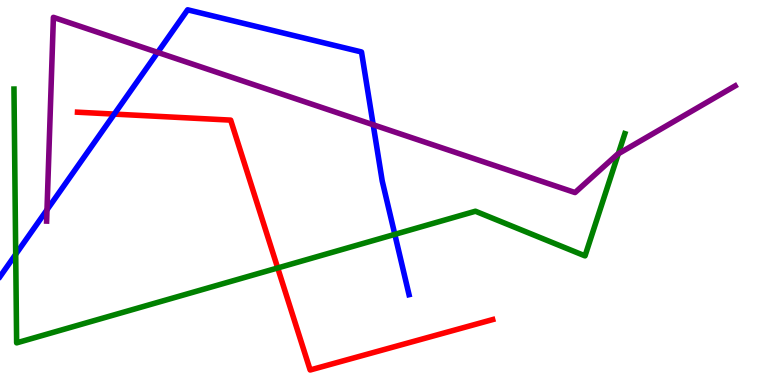[{'lines': ['blue', 'red'], 'intersections': [{'x': 1.47, 'y': 7.04}]}, {'lines': ['green', 'red'], 'intersections': [{'x': 3.58, 'y': 3.04}]}, {'lines': ['purple', 'red'], 'intersections': []}, {'lines': ['blue', 'green'], 'intersections': [{'x': 0.203, 'y': 3.39}, {'x': 5.09, 'y': 3.91}]}, {'lines': ['blue', 'purple'], 'intersections': [{'x': 0.606, 'y': 4.55}, {'x': 2.03, 'y': 8.64}, {'x': 4.82, 'y': 6.76}]}, {'lines': ['green', 'purple'], 'intersections': [{'x': 7.98, 'y': 6.01}]}]